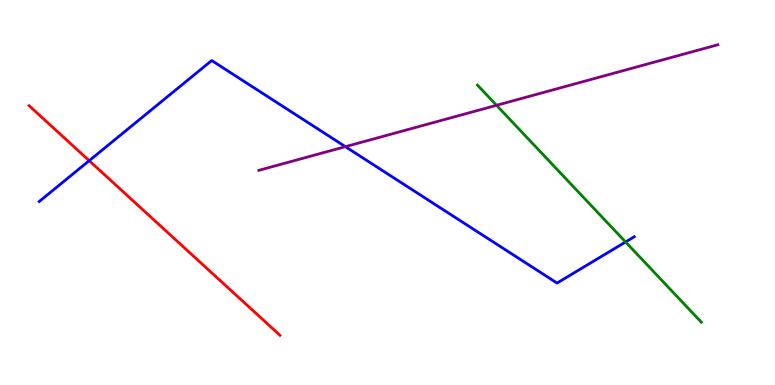[{'lines': ['blue', 'red'], 'intersections': [{'x': 1.15, 'y': 5.83}]}, {'lines': ['green', 'red'], 'intersections': []}, {'lines': ['purple', 'red'], 'intersections': []}, {'lines': ['blue', 'green'], 'intersections': [{'x': 8.07, 'y': 3.72}]}, {'lines': ['blue', 'purple'], 'intersections': [{'x': 4.46, 'y': 6.19}]}, {'lines': ['green', 'purple'], 'intersections': [{'x': 6.41, 'y': 7.26}]}]